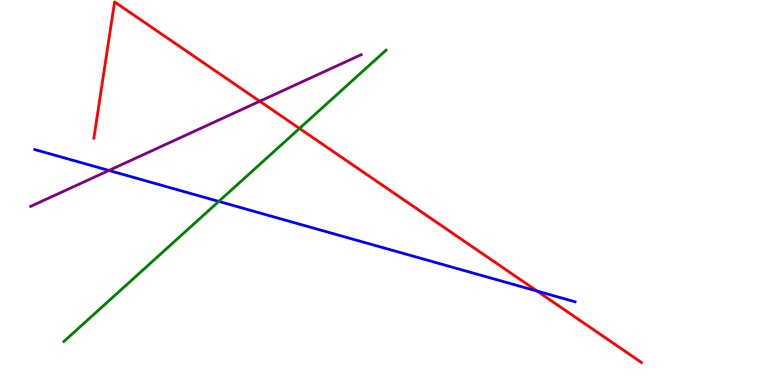[{'lines': ['blue', 'red'], 'intersections': [{'x': 6.93, 'y': 2.44}]}, {'lines': ['green', 'red'], 'intersections': [{'x': 3.86, 'y': 6.66}]}, {'lines': ['purple', 'red'], 'intersections': [{'x': 3.35, 'y': 7.37}]}, {'lines': ['blue', 'green'], 'intersections': [{'x': 2.82, 'y': 4.77}]}, {'lines': ['blue', 'purple'], 'intersections': [{'x': 1.41, 'y': 5.57}]}, {'lines': ['green', 'purple'], 'intersections': []}]